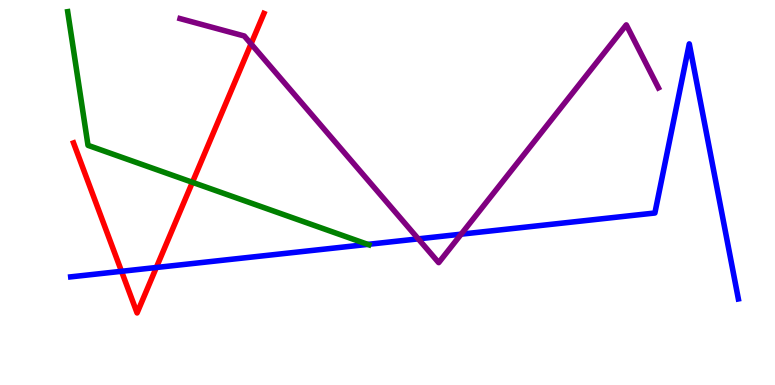[{'lines': ['blue', 'red'], 'intersections': [{'x': 1.57, 'y': 2.95}, {'x': 2.02, 'y': 3.05}]}, {'lines': ['green', 'red'], 'intersections': [{'x': 2.48, 'y': 5.26}]}, {'lines': ['purple', 'red'], 'intersections': [{'x': 3.24, 'y': 8.86}]}, {'lines': ['blue', 'green'], 'intersections': [{'x': 4.75, 'y': 3.65}]}, {'lines': ['blue', 'purple'], 'intersections': [{'x': 5.4, 'y': 3.8}, {'x': 5.95, 'y': 3.92}]}, {'lines': ['green', 'purple'], 'intersections': []}]